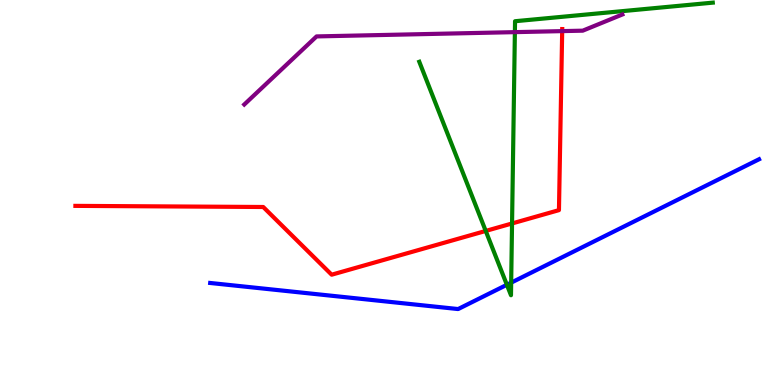[{'lines': ['blue', 'red'], 'intersections': []}, {'lines': ['green', 'red'], 'intersections': [{'x': 6.27, 'y': 4.0}, {'x': 6.61, 'y': 4.2}]}, {'lines': ['purple', 'red'], 'intersections': [{'x': 7.25, 'y': 9.19}]}, {'lines': ['blue', 'green'], 'intersections': [{'x': 6.54, 'y': 2.6}, {'x': 6.6, 'y': 2.66}]}, {'lines': ['blue', 'purple'], 'intersections': []}, {'lines': ['green', 'purple'], 'intersections': [{'x': 6.64, 'y': 9.17}]}]